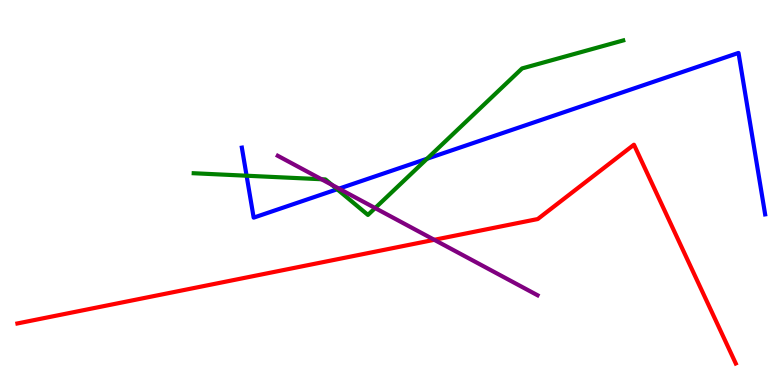[{'lines': ['blue', 'red'], 'intersections': []}, {'lines': ['green', 'red'], 'intersections': []}, {'lines': ['purple', 'red'], 'intersections': [{'x': 5.6, 'y': 3.77}]}, {'lines': ['blue', 'green'], 'intersections': [{'x': 3.18, 'y': 5.44}, {'x': 4.35, 'y': 5.08}, {'x': 5.51, 'y': 5.88}]}, {'lines': ['blue', 'purple'], 'intersections': [{'x': 4.37, 'y': 5.1}]}, {'lines': ['green', 'purple'], 'intersections': [{'x': 4.15, 'y': 5.34}, {'x': 4.28, 'y': 5.2}, {'x': 4.84, 'y': 4.6}]}]